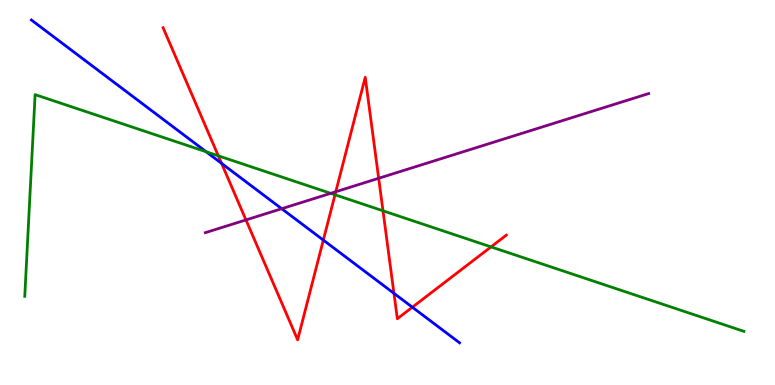[{'lines': ['blue', 'red'], 'intersections': [{'x': 2.86, 'y': 5.76}, {'x': 4.17, 'y': 3.76}, {'x': 5.08, 'y': 2.38}, {'x': 5.32, 'y': 2.02}]}, {'lines': ['green', 'red'], 'intersections': [{'x': 2.82, 'y': 5.95}, {'x': 4.32, 'y': 4.94}, {'x': 4.94, 'y': 4.52}, {'x': 6.34, 'y': 3.59}]}, {'lines': ['purple', 'red'], 'intersections': [{'x': 3.17, 'y': 4.29}, {'x': 4.33, 'y': 5.02}, {'x': 4.89, 'y': 5.37}]}, {'lines': ['blue', 'green'], 'intersections': [{'x': 2.66, 'y': 6.06}]}, {'lines': ['blue', 'purple'], 'intersections': [{'x': 3.63, 'y': 4.58}]}, {'lines': ['green', 'purple'], 'intersections': [{'x': 4.27, 'y': 4.98}]}]